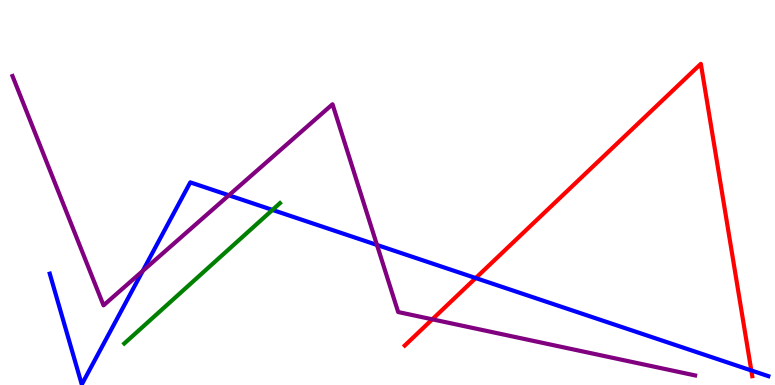[{'lines': ['blue', 'red'], 'intersections': [{'x': 6.14, 'y': 2.78}, {'x': 9.69, 'y': 0.378}]}, {'lines': ['green', 'red'], 'intersections': []}, {'lines': ['purple', 'red'], 'intersections': [{'x': 5.58, 'y': 1.71}]}, {'lines': ['blue', 'green'], 'intersections': [{'x': 3.52, 'y': 4.55}]}, {'lines': ['blue', 'purple'], 'intersections': [{'x': 1.84, 'y': 2.96}, {'x': 2.95, 'y': 4.93}, {'x': 4.86, 'y': 3.64}]}, {'lines': ['green', 'purple'], 'intersections': []}]